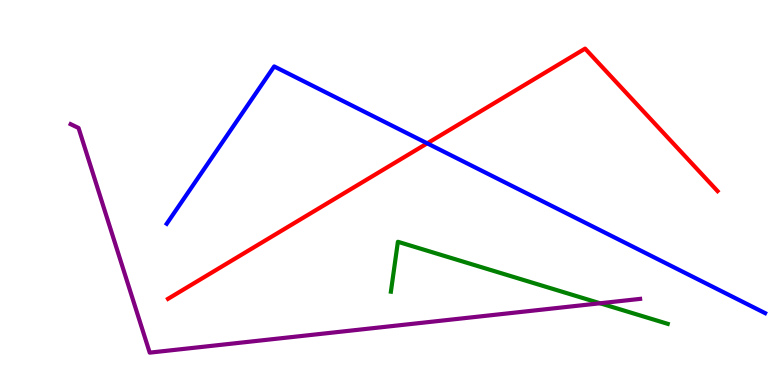[{'lines': ['blue', 'red'], 'intersections': [{'x': 5.51, 'y': 6.28}]}, {'lines': ['green', 'red'], 'intersections': []}, {'lines': ['purple', 'red'], 'intersections': []}, {'lines': ['blue', 'green'], 'intersections': []}, {'lines': ['blue', 'purple'], 'intersections': []}, {'lines': ['green', 'purple'], 'intersections': [{'x': 7.74, 'y': 2.12}]}]